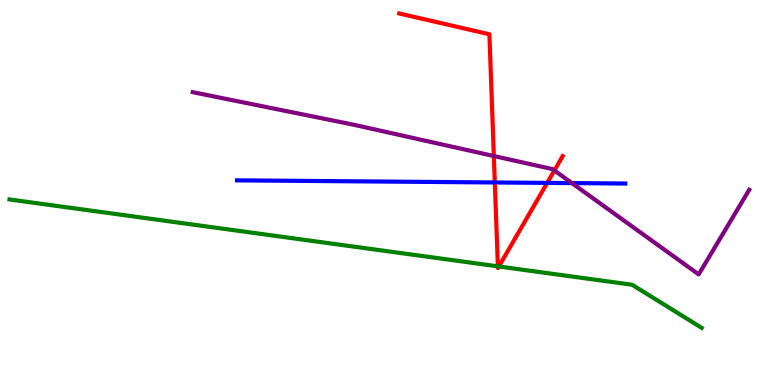[{'lines': ['blue', 'red'], 'intersections': [{'x': 6.38, 'y': 5.26}, {'x': 7.06, 'y': 5.25}]}, {'lines': ['green', 'red'], 'intersections': [{'x': 6.42, 'y': 3.08}, {'x': 6.44, 'y': 3.08}]}, {'lines': ['purple', 'red'], 'intersections': [{'x': 6.37, 'y': 5.95}, {'x': 7.15, 'y': 5.57}]}, {'lines': ['blue', 'green'], 'intersections': []}, {'lines': ['blue', 'purple'], 'intersections': [{'x': 7.38, 'y': 5.24}]}, {'lines': ['green', 'purple'], 'intersections': []}]